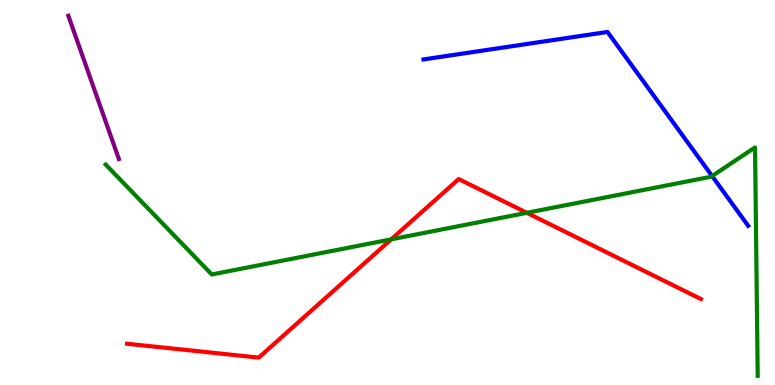[{'lines': ['blue', 'red'], 'intersections': []}, {'lines': ['green', 'red'], 'intersections': [{'x': 5.05, 'y': 3.78}, {'x': 6.8, 'y': 4.47}]}, {'lines': ['purple', 'red'], 'intersections': []}, {'lines': ['blue', 'green'], 'intersections': [{'x': 9.19, 'y': 5.43}]}, {'lines': ['blue', 'purple'], 'intersections': []}, {'lines': ['green', 'purple'], 'intersections': []}]